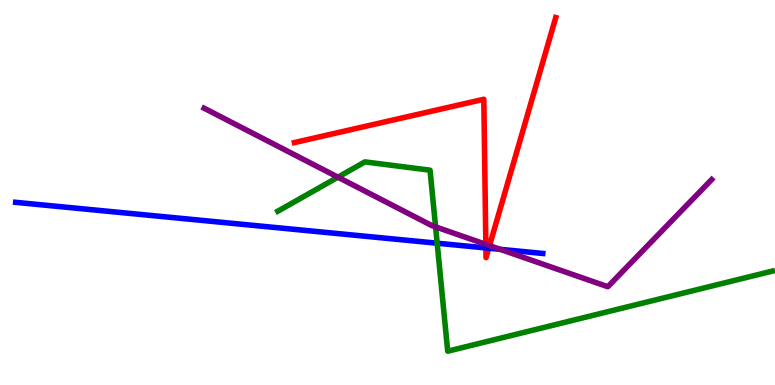[{'lines': ['blue', 'red'], 'intersections': [{'x': 6.27, 'y': 3.56}, {'x': 6.31, 'y': 3.55}]}, {'lines': ['green', 'red'], 'intersections': []}, {'lines': ['purple', 'red'], 'intersections': [{'x': 6.27, 'y': 3.65}, {'x': 6.32, 'y': 3.62}]}, {'lines': ['blue', 'green'], 'intersections': [{'x': 5.64, 'y': 3.68}]}, {'lines': ['blue', 'purple'], 'intersections': [{'x': 6.45, 'y': 3.52}]}, {'lines': ['green', 'purple'], 'intersections': [{'x': 4.36, 'y': 5.4}, {'x': 5.62, 'y': 4.11}]}]